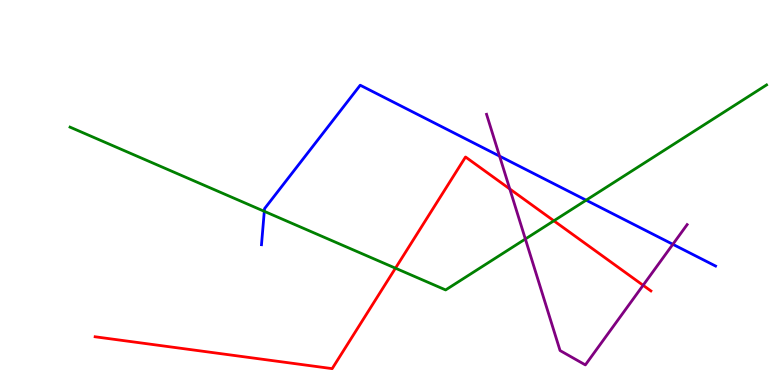[{'lines': ['blue', 'red'], 'intersections': []}, {'lines': ['green', 'red'], 'intersections': [{'x': 5.1, 'y': 3.03}, {'x': 7.15, 'y': 4.26}]}, {'lines': ['purple', 'red'], 'intersections': [{'x': 6.58, 'y': 5.09}, {'x': 8.3, 'y': 2.59}]}, {'lines': ['blue', 'green'], 'intersections': [{'x': 3.41, 'y': 4.51}, {'x': 7.56, 'y': 4.8}]}, {'lines': ['blue', 'purple'], 'intersections': [{'x': 6.45, 'y': 5.94}, {'x': 8.68, 'y': 3.65}]}, {'lines': ['green', 'purple'], 'intersections': [{'x': 6.78, 'y': 3.79}]}]